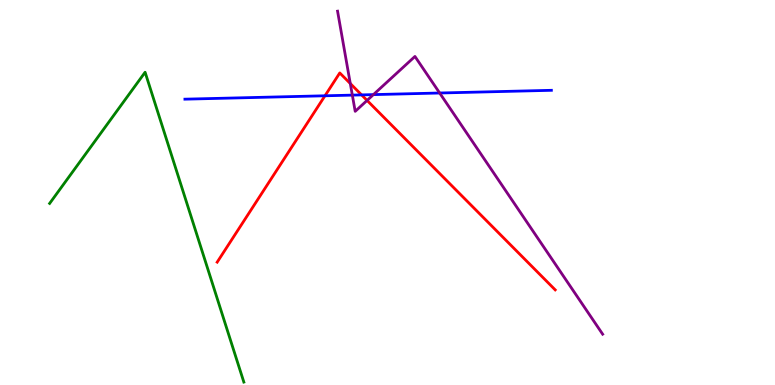[{'lines': ['blue', 'red'], 'intersections': [{'x': 4.19, 'y': 7.51}, {'x': 4.67, 'y': 7.54}]}, {'lines': ['green', 'red'], 'intersections': []}, {'lines': ['purple', 'red'], 'intersections': [{'x': 4.52, 'y': 7.83}, {'x': 4.74, 'y': 7.39}]}, {'lines': ['blue', 'green'], 'intersections': []}, {'lines': ['blue', 'purple'], 'intersections': [{'x': 4.55, 'y': 7.53}, {'x': 4.82, 'y': 7.54}, {'x': 5.67, 'y': 7.58}]}, {'lines': ['green', 'purple'], 'intersections': []}]